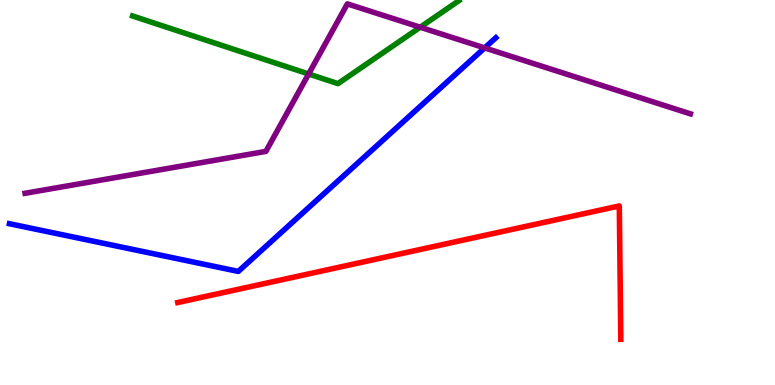[{'lines': ['blue', 'red'], 'intersections': []}, {'lines': ['green', 'red'], 'intersections': []}, {'lines': ['purple', 'red'], 'intersections': []}, {'lines': ['blue', 'green'], 'intersections': []}, {'lines': ['blue', 'purple'], 'intersections': [{'x': 6.25, 'y': 8.76}]}, {'lines': ['green', 'purple'], 'intersections': [{'x': 3.98, 'y': 8.08}, {'x': 5.42, 'y': 9.29}]}]